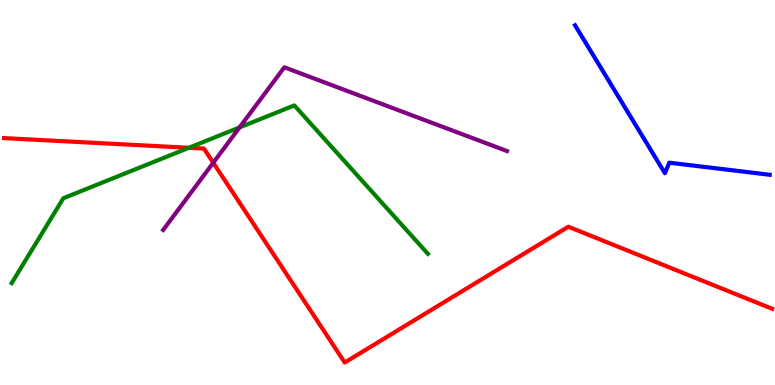[{'lines': ['blue', 'red'], 'intersections': []}, {'lines': ['green', 'red'], 'intersections': [{'x': 2.44, 'y': 6.16}]}, {'lines': ['purple', 'red'], 'intersections': [{'x': 2.75, 'y': 5.77}]}, {'lines': ['blue', 'green'], 'intersections': []}, {'lines': ['blue', 'purple'], 'intersections': []}, {'lines': ['green', 'purple'], 'intersections': [{'x': 3.09, 'y': 6.69}]}]